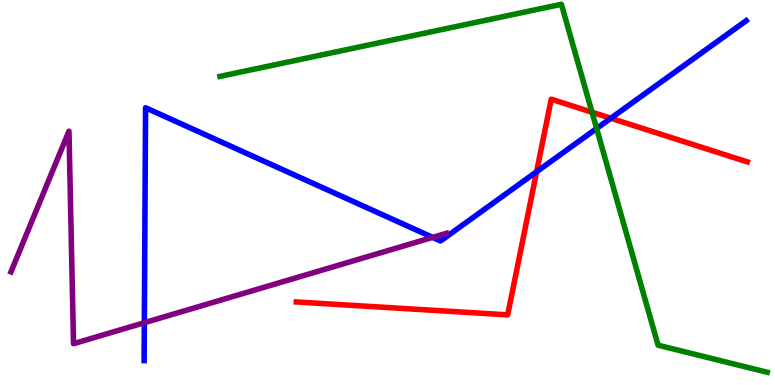[{'lines': ['blue', 'red'], 'intersections': [{'x': 6.92, 'y': 5.54}, {'x': 7.88, 'y': 6.93}]}, {'lines': ['green', 'red'], 'intersections': [{'x': 7.64, 'y': 7.08}]}, {'lines': ['purple', 'red'], 'intersections': []}, {'lines': ['blue', 'green'], 'intersections': [{'x': 7.7, 'y': 6.66}]}, {'lines': ['blue', 'purple'], 'intersections': [{'x': 1.86, 'y': 1.62}, {'x': 5.58, 'y': 3.83}]}, {'lines': ['green', 'purple'], 'intersections': []}]